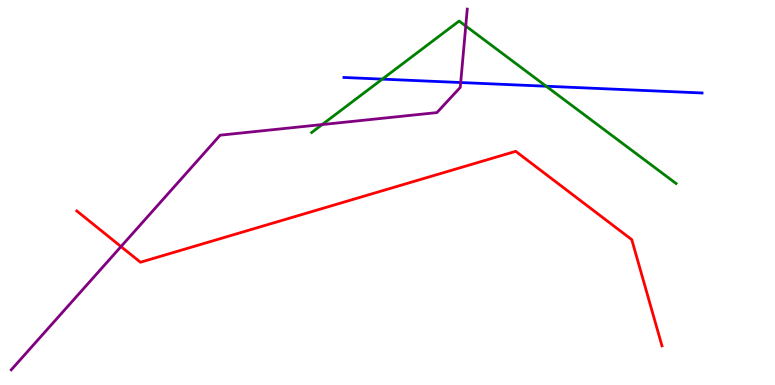[{'lines': ['blue', 'red'], 'intersections': []}, {'lines': ['green', 'red'], 'intersections': []}, {'lines': ['purple', 'red'], 'intersections': [{'x': 1.56, 'y': 3.6}]}, {'lines': ['blue', 'green'], 'intersections': [{'x': 4.93, 'y': 7.94}, {'x': 7.05, 'y': 7.76}]}, {'lines': ['blue', 'purple'], 'intersections': [{'x': 5.94, 'y': 7.86}]}, {'lines': ['green', 'purple'], 'intersections': [{'x': 4.16, 'y': 6.76}, {'x': 6.01, 'y': 9.32}]}]